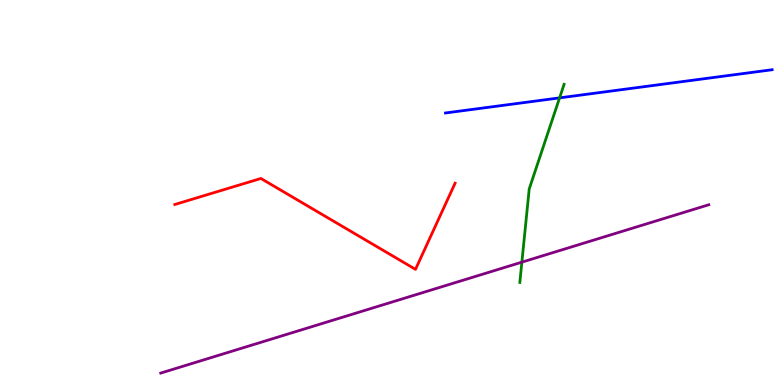[{'lines': ['blue', 'red'], 'intersections': []}, {'lines': ['green', 'red'], 'intersections': []}, {'lines': ['purple', 'red'], 'intersections': []}, {'lines': ['blue', 'green'], 'intersections': [{'x': 7.22, 'y': 7.46}]}, {'lines': ['blue', 'purple'], 'intersections': []}, {'lines': ['green', 'purple'], 'intersections': [{'x': 6.73, 'y': 3.19}]}]